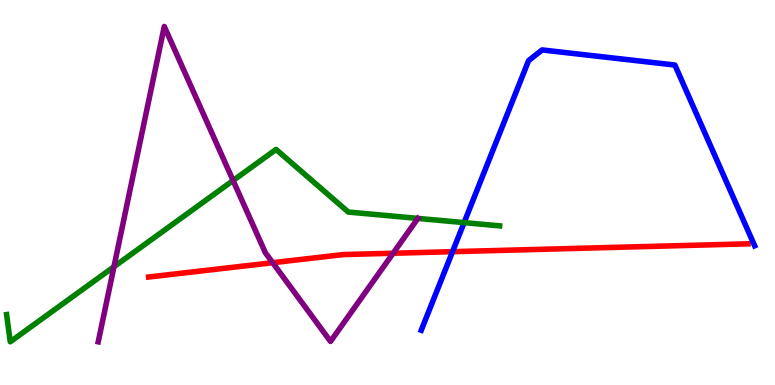[{'lines': ['blue', 'red'], 'intersections': [{'x': 5.84, 'y': 3.46}]}, {'lines': ['green', 'red'], 'intersections': []}, {'lines': ['purple', 'red'], 'intersections': [{'x': 3.52, 'y': 3.18}, {'x': 5.07, 'y': 3.42}]}, {'lines': ['blue', 'green'], 'intersections': [{'x': 5.99, 'y': 4.22}]}, {'lines': ['blue', 'purple'], 'intersections': []}, {'lines': ['green', 'purple'], 'intersections': [{'x': 1.47, 'y': 3.07}, {'x': 3.01, 'y': 5.31}, {'x': 5.39, 'y': 4.33}]}]